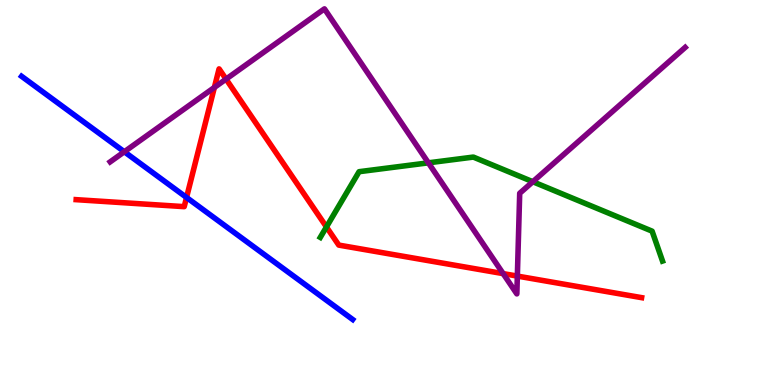[{'lines': ['blue', 'red'], 'intersections': [{'x': 2.41, 'y': 4.87}]}, {'lines': ['green', 'red'], 'intersections': [{'x': 4.21, 'y': 4.11}]}, {'lines': ['purple', 'red'], 'intersections': [{'x': 2.77, 'y': 7.73}, {'x': 2.92, 'y': 7.95}, {'x': 6.49, 'y': 2.89}, {'x': 6.68, 'y': 2.83}]}, {'lines': ['blue', 'green'], 'intersections': []}, {'lines': ['blue', 'purple'], 'intersections': [{'x': 1.6, 'y': 6.06}]}, {'lines': ['green', 'purple'], 'intersections': [{'x': 5.53, 'y': 5.77}, {'x': 6.88, 'y': 5.28}]}]